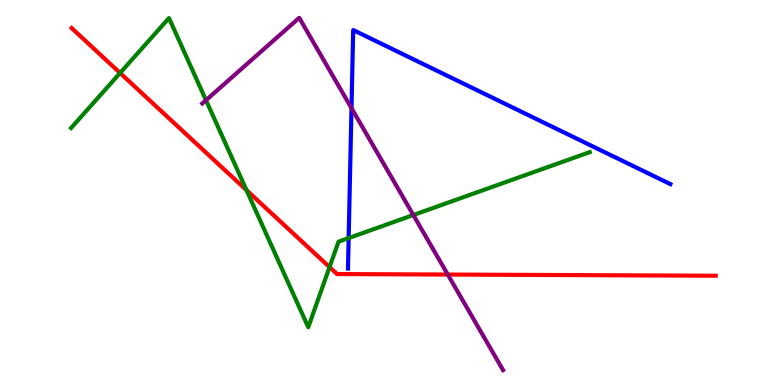[{'lines': ['blue', 'red'], 'intersections': []}, {'lines': ['green', 'red'], 'intersections': [{'x': 1.55, 'y': 8.1}, {'x': 3.18, 'y': 5.06}, {'x': 4.25, 'y': 3.06}]}, {'lines': ['purple', 'red'], 'intersections': [{'x': 5.78, 'y': 2.87}]}, {'lines': ['blue', 'green'], 'intersections': [{'x': 4.5, 'y': 3.82}]}, {'lines': ['blue', 'purple'], 'intersections': [{'x': 4.54, 'y': 7.19}]}, {'lines': ['green', 'purple'], 'intersections': [{'x': 2.66, 'y': 7.4}, {'x': 5.33, 'y': 4.41}]}]